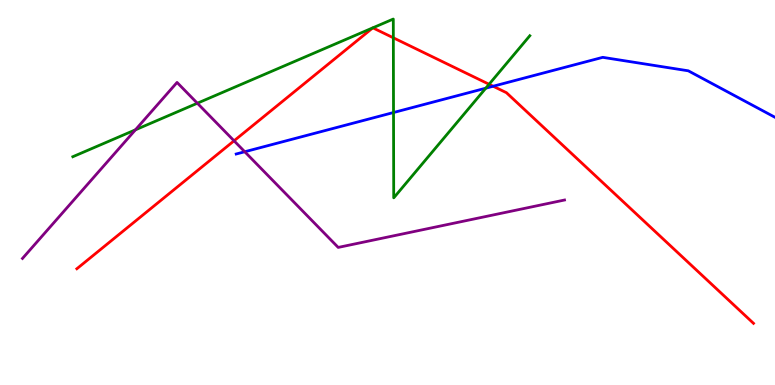[{'lines': ['blue', 'red'], 'intersections': [{'x': 6.36, 'y': 7.76}]}, {'lines': ['green', 'red'], 'intersections': [{'x': 5.08, 'y': 9.02}, {'x': 6.31, 'y': 7.81}]}, {'lines': ['purple', 'red'], 'intersections': [{'x': 3.02, 'y': 6.34}]}, {'lines': ['blue', 'green'], 'intersections': [{'x': 5.08, 'y': 7.08}, {'x': 6.27, 'y': 7.71}]}, {'lines': ['blue', 'purple'], 'intersections': [{'x': 3.16, 'y': 6.06}]}, {'lines': ['green', 'purple'], 'intersections': [{'x': 1.75, 'y': 6.63}, {'x': 2.55, 'y': 7.32}]}]